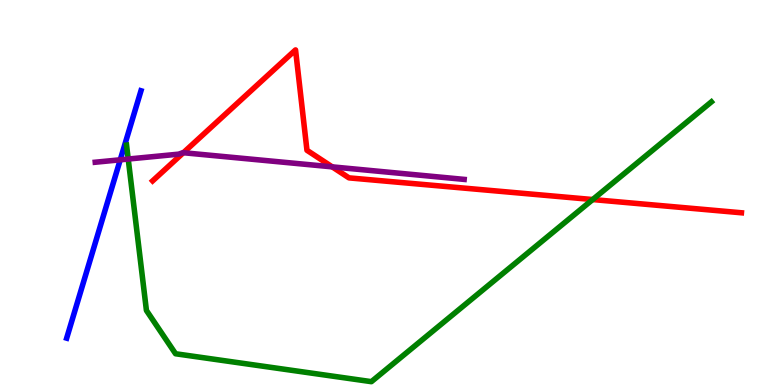[{'lines': ['blue', 'red'], 'intersections': []}, {'lines': ['green', 'red'], 'intersections': [{'x': 7.65, 'y': 4.82}]}, {'lines': ['purple', 'red'], 'intersections': [{'x': 2.37, 'y': 6.03}, {'x': 4.29, 'y': 5.67}]}, {'lines': ['blue', 'green'], 'intersections': []}, {'lines': ['blue', 'purple'], 'intersections': [{'x': 1.55, 'y': 5.85}]}, {'lines': ['green', 'purple'], 'intersections': [{'x': 1.65, 'y': 5.87}]}]